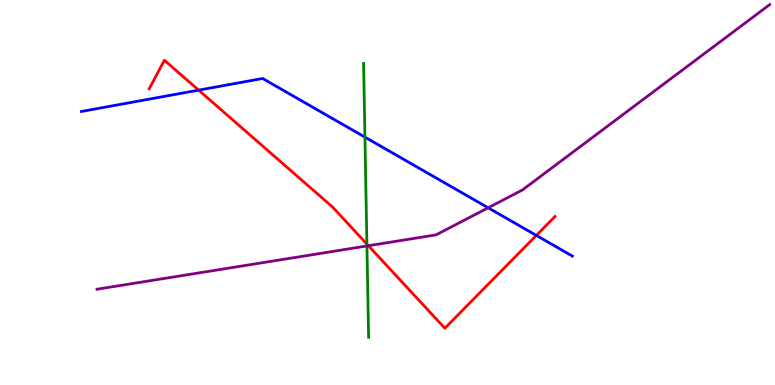[{'lines': ['blue', 'red'], 'intersections': [{'x': 2.56, 'y': 7.66}, {'x': 6.92, 'y': 3.89}]}, {'lines': ['green', 'red'], 'intersections': [{'x': 4.73, 'y': 3.66}]}, {'lines': ['purple', 'red'], 'intersections': [{'x': 4.75, 'y': 3.62}]}, {'lines': ['blue', 'green'], 'intersections': [{'x': 4.71, 'y': 6.44}]}, {'lines': ['blue', 'purple'], 'intersections': [{'x': 6.3, 'y': 4.6}]}, {'lines': ['green', 'purple'], 'intersections': [{'x': 4.73, 'y': 3.61}]}]